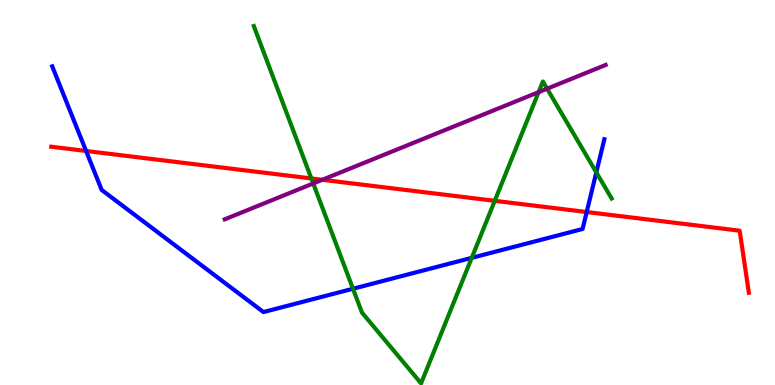[{'lines': ['blue', 'red'], 'intersections': [{'x': 1.11, 'y': 6.08}, {'x': 7.57, 'y': 4.49}]}, {'lines': ['green', 'red'], 'intersections': [{'x': 4.02, 'y': 5.36}, {'x': 6.38, 'y': 4.78}]}, {'lines': ['purple', 'red'], 'intersections': [{'x': 4.16, 'y': 5.33}]}, {'lines': ['blue', 'green'], 'intersections': [{'x': 4.55, 'y': 2.5}, {'x': 6.09, 'y': 3.3}, {'x': 7.69, 'y': 5.52}]}, {'lines': ['blue', 'purple'], 'intersections': []}, {'lines': ['green', 'purple'], 'intersections': [{'x': 4.04, 'y': 5.23}, {'x': 6.95, 'y': 7.61}, {'x': 7.06, 'y': 7.7}]}]